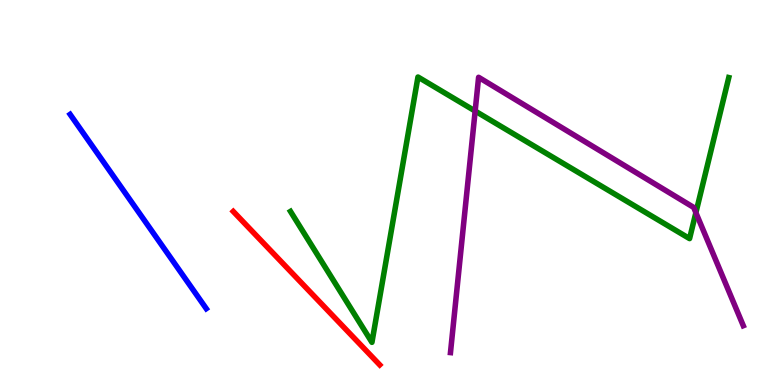[{'lines': ['blue', 'red'], 'intersections': []}, {'lines': ['green', 'red'], 'intersections': []}, {'lines': ['purple', 'red'], 'intersections': []}, {'lines': ['blue', 'green'], 'intersections': []}, {'lines': ['blue', 'purple'], 'intersections': []}, {'lines': ['green', 'purple'], 'intersections': [{'x': 6.13, 'y': 7.12}, {'x': 8.98, 'y': 4.48}]}]